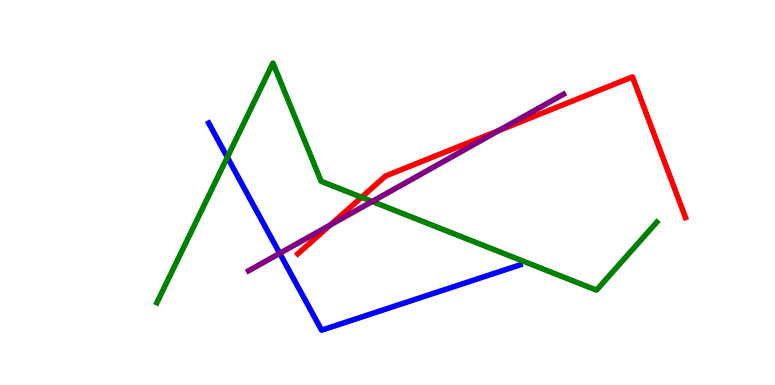[{'lines': ['blue', 'red'], 'intersections': []}, {'lines': ['green', 'red'], 'intersections': [{'x': 4.67, 'y': 4.88}]}, {'lines': ['purple', 'red'], 'intersections': [{'x': 4.26, 'y': 4.16}, {'x': 6.43, 'y': 6.61}]}, {'lines': ['blue', 'green'], 'intersections': [{'x': 2.93, 'y': 5.92}]}, {'lines': ['blue', 'purple'], 'intersections': [{'x': 3.61, 'y': 3.42}]}, {'lines': ['green', 'purple'], 'intersections': [{'x': 4.8, 'y': 4.77}]}]